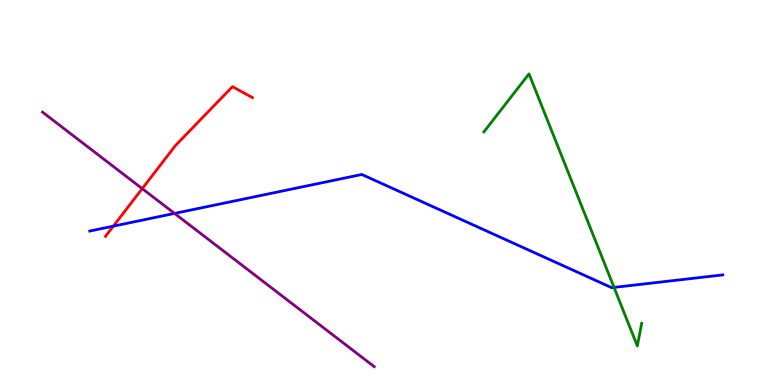[{'lines': ['blue', 'red'], 'intersections': [{'x': 1.46, 'y': 4.13}]}, {'lines': ['green', 'red'], 'intersections': []}, {'lines': ['purple', 'red'], 'intersections': [{'x': 1.84, 'y': 5.1}]}, {'lines': ['blue', 'green'], 'intersections': [{'x': 7.92, 'y': 2.54}]}, {'lines': ['blue', 'purple'], 'intersections': [{'x': 2.25, 'y': 4.46}]}, {'lines': ['green', 'purple'], 'intersections': []}]